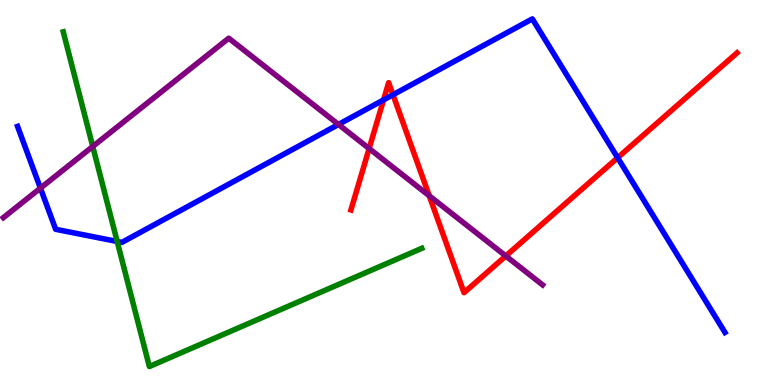[{'lines': ['blue', 'red'], 'intersections': [{'x': 4.95, 'y': 7.4}, {'x': 5.07, 'y': 7.54}, {'x': 7.97, 'y': 5.9}]}, {'lines': ['green', 'red'], 'intersections': []}, {'lines': ['purple', 'red'], 'intersections': [{'x': 4.76, 'y': 6.14}, {'x': 5.54, 'y': 4.91}, {'x': 6.53, 'y': 3.35}]}, {'lines': ['blue', 'green'], 'intersections': [{'x': 1.51, 'y': 3.73}]}, {'lines': ['blue', 'purple'], 'intersections': [{'x': 0.522, 'y': 5.11}, {'x': 4.37, 'y': 6.77}]}, {'lines': ['green', 'purple'], 'intersections': [{'x': 1.2, 'y': 6.2}]}]